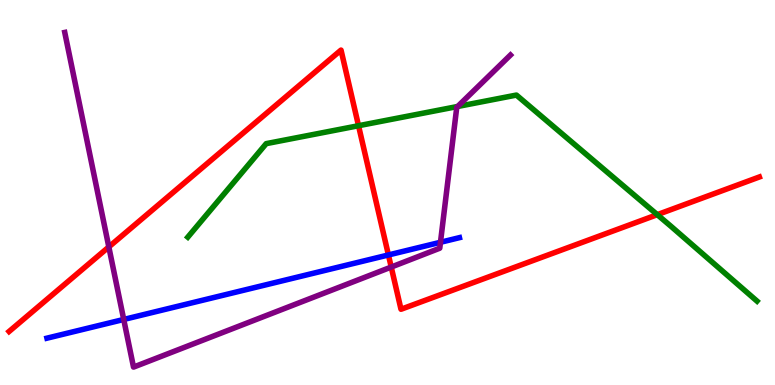[{'lines': ['blue', 'red'], 'intersections': [{'x': 5.01, 'y': 3.38}]}, {'lines': ['green', 'red'], 'intersections': [{'x': 4.63, 'y': 6.73}, {'x': 8.48, 'y': 4.42}]}, {'lines': ['purple', 'red'], 'intersections': [{'x': 1.4, 'y': 3.59}, {'x': 5.05, 'y': 3.06}]}, {'lines': ['blue', 'green'], 'intersections': []}, {'lines': ['blue', 'purple'], 'intersections': [{'x': 1.6, 'y': 1.7}, {'x': 5.68, 'y': 3.71}]}, {'lines': ['green', 'purple'], 'intersections': [{'x': 5.91, 'y': 7.23}]}]